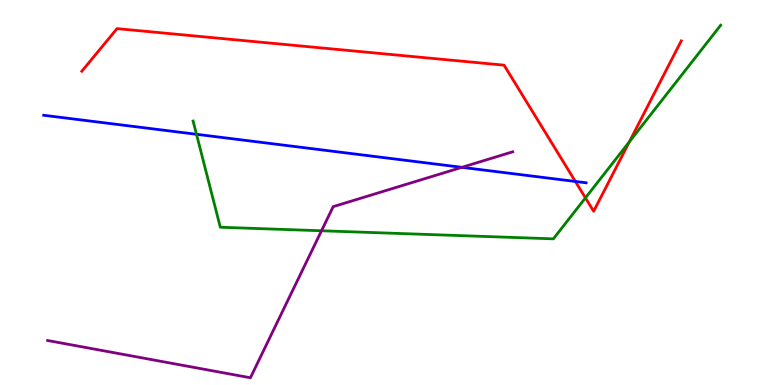[{'lines': ['blue', 'red'], 'intersections': [{'x': 7.42, 'y': 5.29}]}, {'lines': ['green', 'red'], 'intersections': [{'x': 7.55, 'y': 4.86}, {'x': 8.12, 'y': 6.32}]}, {'lines': ['purple', 'red'], 'intersections': []}, {'lines': ['blue', 'green'], 'intersections': [{'x': 2.54, 'y': 6.51}]}, {'lines': ['blue', 'purple'], 'intersections': [{'x': 5.96, 'y': 5.65}]}, {'lines': ['green', 'purple'], 'intersections': [{'x': 4.15, 'y': 4.01}]}]